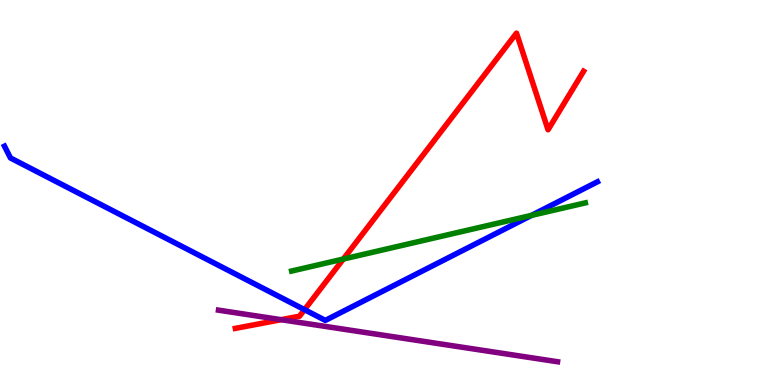[{'lines': ['blue', 'red'], 'intersections': [{'x': 3.93, 'y': 1.96}]}, {'lines': ['green', 'red'], 'intersections': [{'x': 4.43, 'y': 3.27}]}, {'lines': ['purple', 'red'], 'intersections': [{'x': 3.63, 'y': 1.7}]}, {'lines': ['blue', 'green'], 'intersections': [{'x': 6.86, 'y': 4.41}]}, {'lines': ['blue', 'purple'], 'intersections': []}, {'lines': ['green', 'purple'], 'intersections': []}]